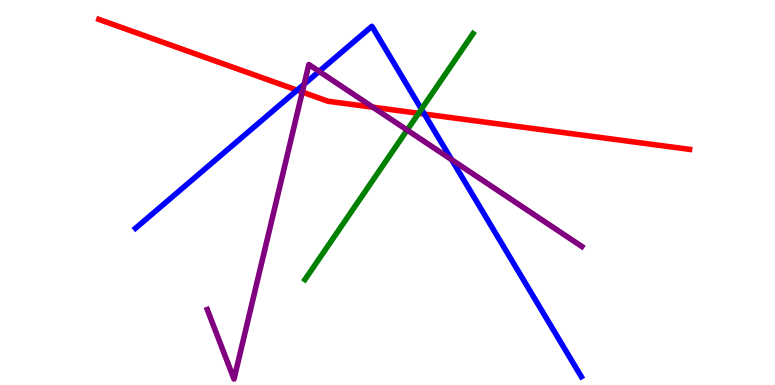[{'lines': ['blue', 'red'], 'intersections': [{'x': 3.83, 'y': 7.66}, {'x': 5.48, 'y': 7.04}]}, {'lines': ['green', 'red'], 'intersections': [{'x': 5.4, 'y': 7.06}]}, {'lines': ['purple', 'red'], 'intersections': [{'x': 3.9, 'y': 7.61}, {'x': 4.81, 'y': 7.22}]}, {'lines': ['blue', 'green'], 'intersections': [{'x': 5.44, 'y': 7.16}]}, {'lines': ['blue', 'purple'], 'intersections': [{'x': 3.92, 'y': 7.81}, {'x': 4.12, 'y': 8.15}, {'x': 5.83, 'y': 5.85}]}, {'lines': ['green', 'purple'], 'intersections': [{'x': 5.25, 'y': 6.62}]}]